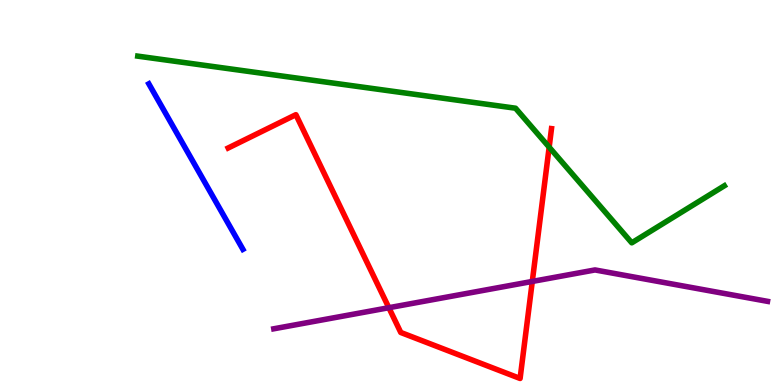[{'lines': ['blue', 'red'], 'intersections': []}, {'lines': ['green', 'red'], 'intersections': [{'x': 7.09, 'y': 6.18}]}, {'lines': ['purple', 'red'], 'intersections': [{'x': 5.02, 'y': 2.01}, {'x': 6.87, 'y': 2.69}]}, {'lines': ['blue', 'green'], 'intersections': []}, {'lines': ['blue', 'purple'], 'intersections': []}, {'lines': ['green', 'purple'], 'intersections': []}]